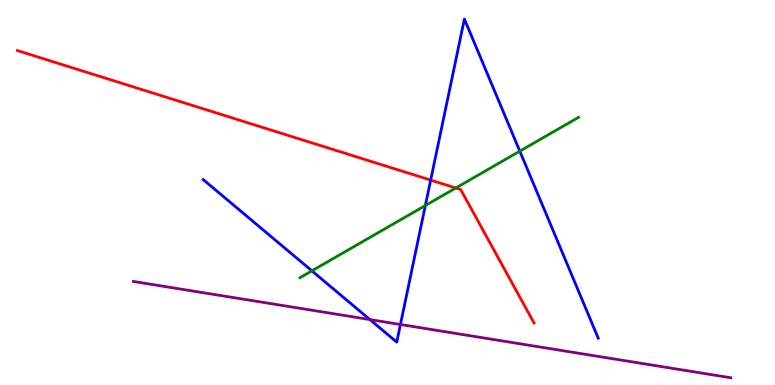[{'lines': ['blue', 'red'], 'intersections': [{'x': 5.56, 'y': 5.32}]}, {'lines': ['green', 'red'], 'intersections': [{'x': 5.88, 'y': 5.12}]}, {'lines': ['purple', 'red'], 'intersections': []}, {'lines': ['blue', 'green'], 'intersections': [{'x': 4.02, 'y': 2.97}, {'x': 5.49, 'y': 4.66}, {'x': 6.71, 'y': 6.07}]}, {'lines': ['blue', 'purple'], 'intersections': [{'x': 4.77, 'y': 1.7}, {'x': 5.17, 'y': 1.57}]}, {'lines': ['green', 'purple'], 'intersections': []}]